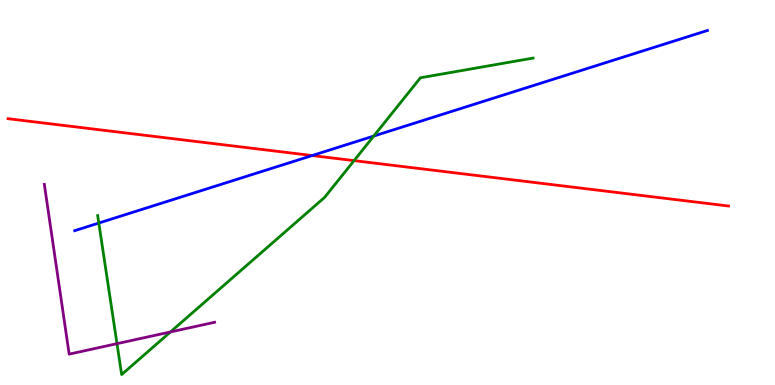[{'lines': ['blue', 'red'], 'intersections': [{'x': 4.03, 'y': 5.96}]}, {'lines': ['green', 'red'], 'intersections': [{'x': 4.57, 'y': 5.83}]}, {'lines': ['purple', 'red'], 'intersections': []}, {'lines': ['blue', 'green'], 'intersections': [{'x': 1.27, 'y': 4.21}, {'x': 4.82, 'y': 6.47}]}, {'lines': ['blue', 'purple'], 'intersections': []}, {'lines': ['green', 'purple'], 'intersections': [{'x': 1.51, 'y': 1.07}, {'x': 2.2, 'y': 1.38}]}]